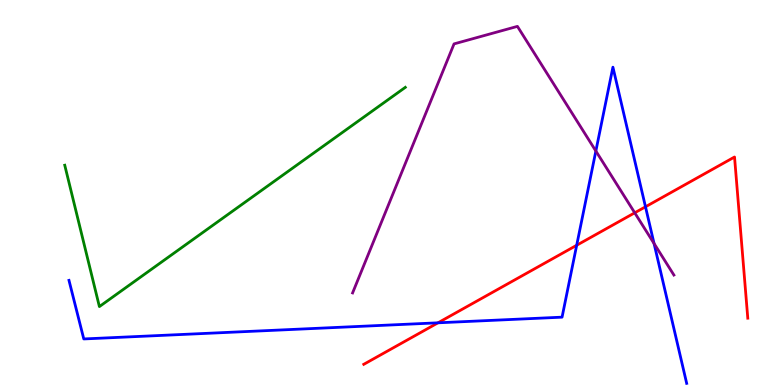[{'lines': ['blue', 'red'], 'intersections': [{'x': 5.65, 'y': 1.62}, {'x': 7.44, 'y': 3.63}, {'x': 8.33, 'y': 4.63}]}, {'lines': ['green', 'red'], 'intersections': []}, {'lines': ['purple', 'red'], 'intersections': [{'x': 8.19, 'y': 4.47}]}, {'lines': ['blue', 'green'], 'intersections': []}, {'lines': ['blue', 'purple'], 'intersections': [{'x': 7.69, 'y': 6.08}, {'x': 8.44, 'y': 3.67}]}, {'lines': ['green', 'purple'], 'intersections': []}]